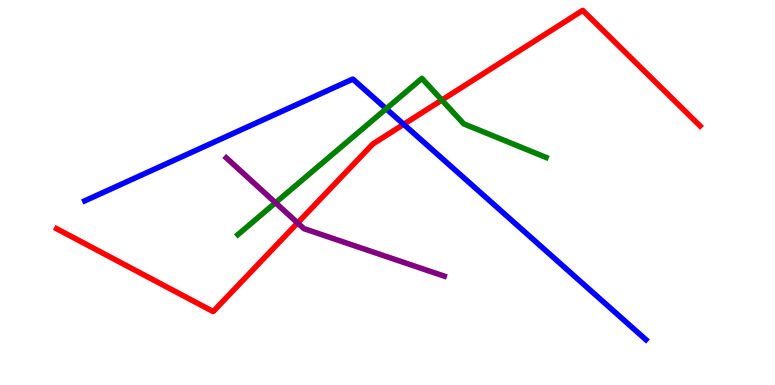[{'lines': ['blue', 'red'], 'intersections': [{'x': 5.21, 'y': 6.77}]}, {'lines': ['green', 'red'], 'intersections': [{'x': 5.7, 'y': 7.4}]}, {'lines': ['purple', 'red'], 'intersections': [{'x': 3.84, 'y': 4.21}]}, {'lines': ['blue', 'green'], 'intersections': [{'x': 4.98, 'y': 7.18}]}, {'lines': ['blue', 'purple'], 'intersections': []}, {'lines': ['green', 'purple'], 'intersections': [{'x': 3.55, 'y': 4.73}]}]